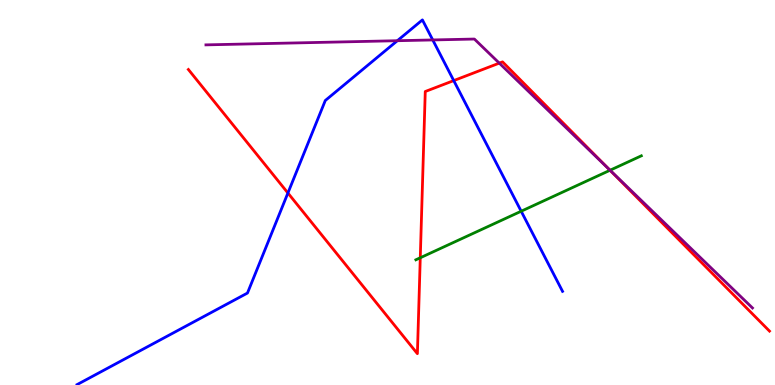[{'lines': ['blue', 'red'], 'intersections': [{'x': 3.71, 'y': 4.99}, {'x': 5.85, 'y': 7.91}]}, {'lines': ['green', 'red'], 'intersections': [{'x': 5.42, 'y': 3.3}, {'x': 7.87, 'y': 5.58}]}, {'lines': ['purple', 'red'], 'intersections': [{'x': 6.44, 'y': 8.36}, {'x': 7.85, 'y': 5.62}]}, {'lines': ['blue', 'green'], 'intersections': [{'x': 6.72, 'y': 4.51}]}, {'lines': ['blue', 'purple'], 'intersections': [{'x': 5.13, 'y': 8.94}, {'x': 5.58, 'y': 8.96}]}, {'lines': ['green', 'purple'], 'intersections': [{'x': 7.87, 'y': 5.58}]}]